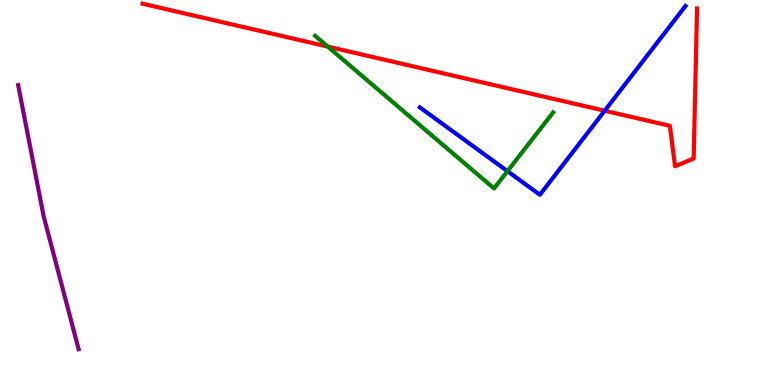[{'lines': ['blue', 'red'], 'intersections': [{'x': 7.8, 'y': 7.12}]}, {'lines': ['green', 'red'], 'intersections': [{'x': 4.23, 'y': 8.79}]}, {'lines': ['purple', 'red'], 'intersections': []}, {'lines': ['blue', 'green'], 'intersections': [{'x': 6.55, 'y': 5.55}]}, {'lines': ['blue', 'purple'], 'intersections': []}, {'lines': ['green', 'purple'], 'intersections': []}]